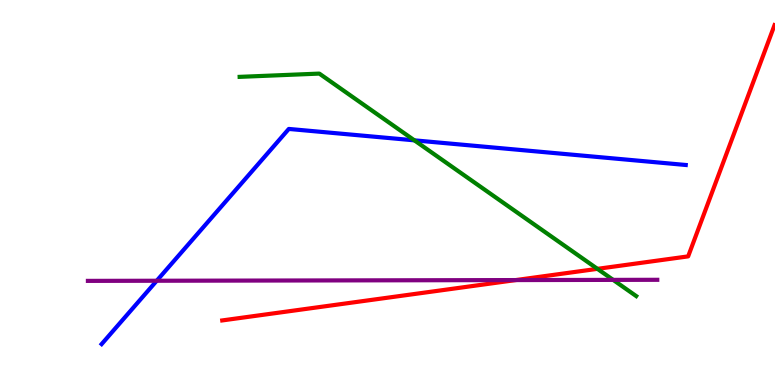[{'lines': ['blue', 'red'], 'intersections': []}, {'lines': ['green', 'red'], 'intersections': [{'x': 7.71, 'y': 3.02}]}, {'lines': ['purple', 'red'], 'intersections': [{'x': 6.66, 'y': 2.73}]}, {'lines': ['blue', 'green'], 'intersections': [{'x': 5.35, 'y': 6.35}]}, {'lines': ['blue', 'purple'], 'intersections': [{'x': 2.02, 'y': 2.71}]}, {'lines': ['green', 'purple'], 'intersections': [{'x': 7.91, 'y': 2.73}]}]